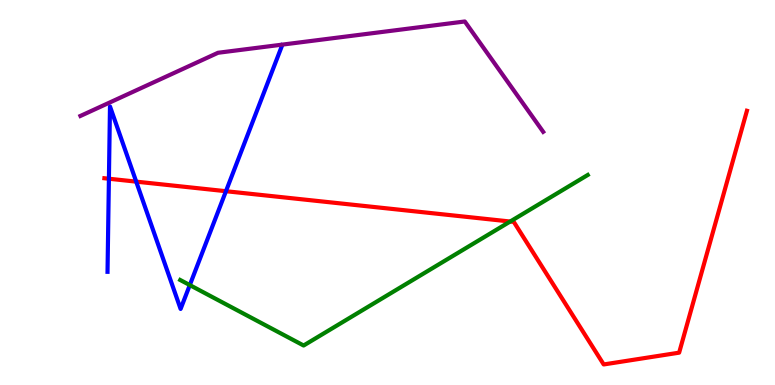[{'lines': ['blue', 'red'], 'intersections': [{'x': 1.41, 'y': 5.36}, {'x': 1.76, 'y': 5.28}, {'x': 2.92, 'y': 5.03}]}, {'lines': ['green', 'red'], 'intersections': [{'x': 6.58, 'y': 4.25}]}, {'lines': ['purple', 'red'], 'intersections': []}, {'lines': ['blue', 'green'], 'intersections': [{'x': 2.45, 'y': 2.6}]}, {'lines': ['blue', 'purple'], 'intersections': []}, {'lines': ['green', 'purple'], 'intersections': []}]